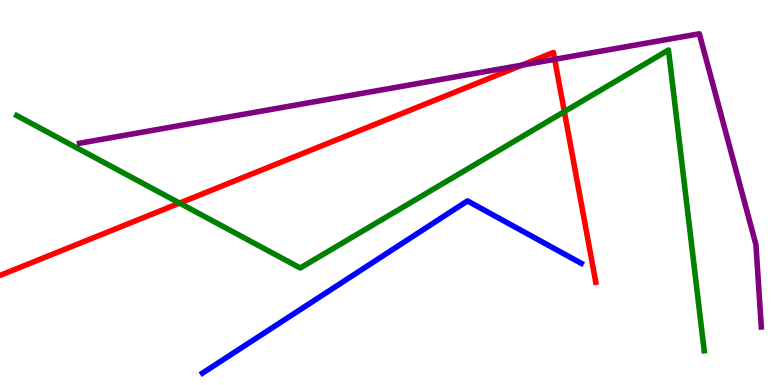[{'lines': ['blue', 'red'], 'intersections': []}, {'lines': ['green', 'red'], 'intersections': [{'x': 2.32, 'y': 4.72}, {'x': 7.28, 'y': 7.1}]}, {'lines': ['purple', 'red'], 'intersections': [{'x': 6.74, 'y': 8.31}, {'x': 7.16, 'y': 8.46}]}, {'lines': ['blue', 'green'], 'intersections': []}, {'lines': ['blue', 'purple'], 'intersections': []}, {'lines': ['green', 'purple'], 'intersections': []}]